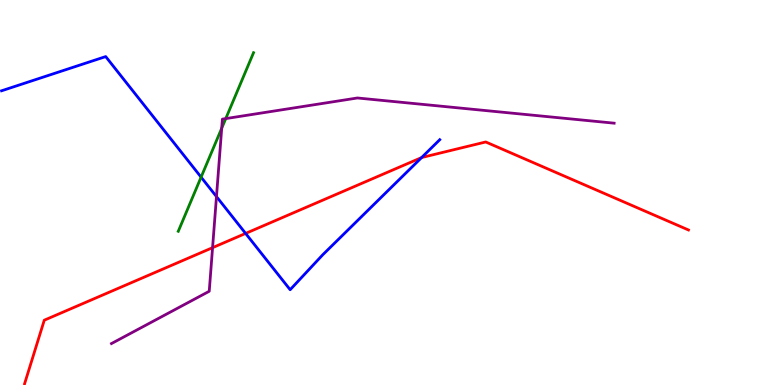[{'lines': ['blue', 'red'], 'intersections': [{'x': 3.17, 'y': 3.94}, {'x': 5.44, 'y': 5.91}]}, {'lines': ['green', 'red'], 'intersections': []}, {'lines': ['purple', 'red'], 'intersections': [{'x': 2.74, 'y': 3.57}]}, {'lines': ['blue', 'green'], 'intersections': [{'x': 2.59, 'y': 5.4}]}, {'lines': ['blue', 'purple'], 'intersections': [{'x': 2.79, 'y': 4.89}]}, {'lines': ['green', 'purple'], 'intersections': [{'x': 2.86, 'y': 6.67}, {'x': 2.91, 'y': 6.92}]}]